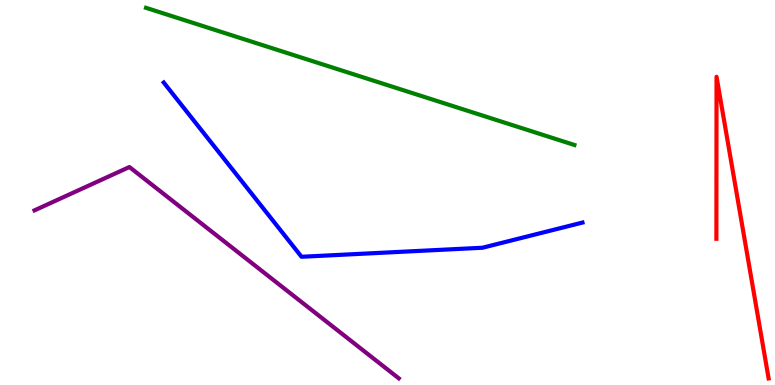[{'lines': ['blue', 'red'], 'intersections': []}, {'lines': ['green', 'red'], 'intersections': []}, {'lines': ['purple', 'red'], 'intersections': []}, {'lines': ['blue', 'green'], 'intersections': []}, {'lines': ['blue', 'purple'], 'intersections': []}, {'lines': ['green', 'purple'], 'intersections': []}]